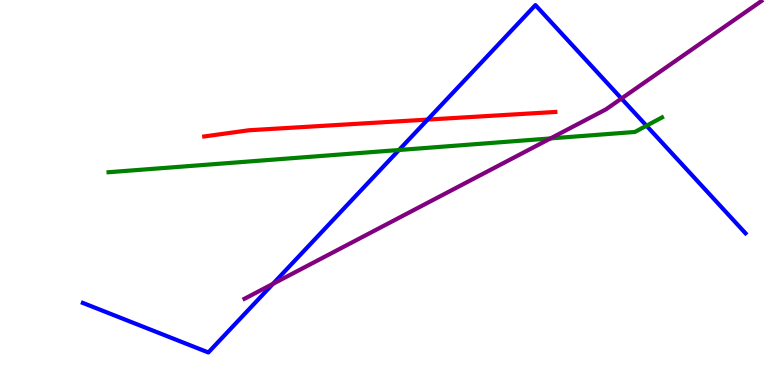[{'lines': ['blue', 'red'], 'intersections': [{'x': 5.52, 'y': 6.89}]}, {'lines': ['green', 'red'], 'intersections': []}, {'lines': ['purple', 'red'], 'intersections': []}, {'lines': ['blue', 'green'], 'intersections': [{'x': 5.15, 'y': 6.1}, {'x': 8.34, 'y': 6.73}]}, {'lines': ['blue', 'purple'], 'intersections': [{'x': 3.52, 'y': 2.63}, {'x': 8.02, 'y': 7.44}]}, {'lines': ['green', 'purple'], 'intersections': [{'x': 7.1, 'y': 6.4}]}]